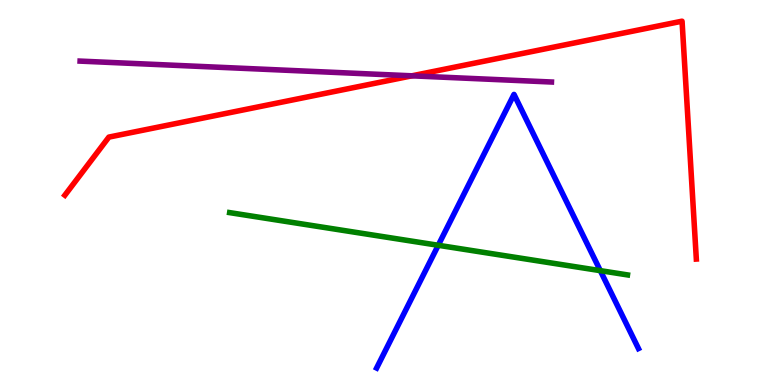[{'lines': ['blue', 'red'], 'intersections': []}, {'lines': ['green', 'red'], 'intersections': []}, {'lines': ['purple', 'red'], 'intersections': [{'x': 5.31, 'y': 8.03}]}, {'lines': ['blue', 'green'], 'intersections': [{'x': 5.65, 'y': 3.63}, {'x': 7.75, 'y': 2.97}]}, {'lines': ['blue', 'purple'], 'intersections': []}, {'lines': ['green', 'purple'], 'intersections': []}]